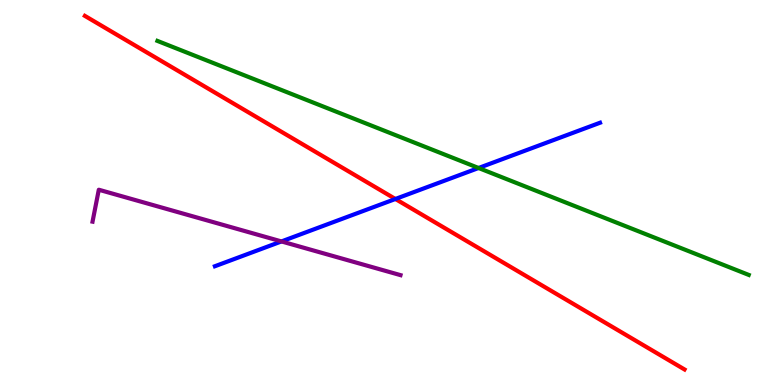[{'lines': ['blue', 'red'], 'intersections': [{'x': 5.1, 'y': 4.83}]}, {'lines': ['green', 'red'], 'intersections': []}, {'lines': ['purple', 'red'], 'intersections': []}, {'lines': ['blue', 'green'], 'intersections': [{'x': 6.18, 'y': 5.64}]}, {'lines': ['blue', 'purple'], 'intersections': [{'x': 3.63, 'y': 3.73}]}, {'lines': ['green', 'purple'], 'intersections': []}]